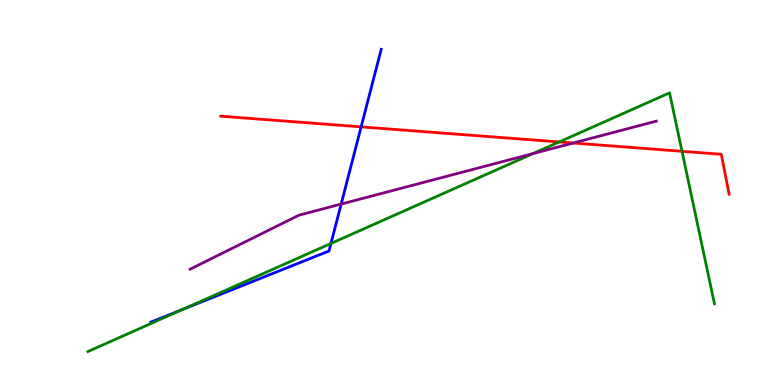[{'lines': ['blue', 'red'], 'intersections': [{'x': 4.66, 'y': 6.7}]}, {'lines': ['green', 'red'], 'intersections': [{'x': 7.22, 'y': 6.31}, {'x': 8.8, 'y': 6.07}]}, {'lines': ['purple', 'red'], 'intersections': [{'x': 7.4, 'y': 6.29}]}, {'lines': ['blue', 'green'], 'intersections': [{'x': 2.36, 'y': 1.96}, {'x': 4.27, 'y': 3.68}]}, {'lines': ['blue', 'purple'], 'intersections': [{'x': 4.4, 'y': 4.7}]}, {'lines': ['green', 'purple'], 'intersections': [{'x': 6.88, 'y': 6.01}]}]